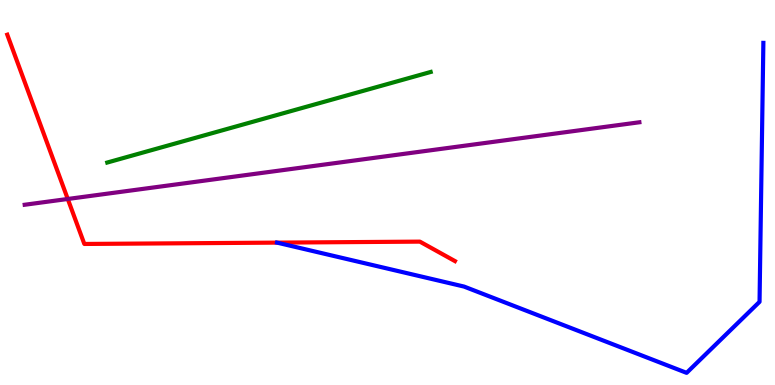[{'lines': ['blue', 'red'], 'intersections': []}, {'lines': ['green', 'red'], 'intersections': []}, {'lines': ['purple', 'red'], 'intersections': [{'x': 0.874, 'y': 4.83}]}, {'lines': ['blue', 'green'], 'intersections': []}, {'lines': ['blue', 'purple'], 'intersections': []}, {'lines': ['green', 'purple'], 'intersections': []}]